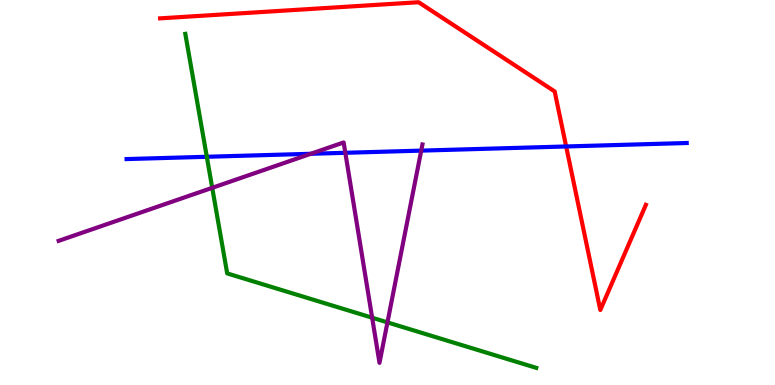[{'lines': ['blue', 'red'], 'intersections': [{'x': 7.31, 'y': 6.2}]}, {'lines': ['green', 'red'], 'intersections': []}, {'lines': ['purple', 'red'], 'intersections': []}, {'lines': ['blue', 'green'], 'intersections': [{'x': 2.67, 'y': 5.93}]}, {'lines': ['blue', 'purple'], 'intersections': [{'x': 4.01, 'y': 6.01}, {'x': 4.46, 'y': 6.03}, {'x': 5.44, 'y': 6.09}]}, {'lines': ['green', 'purple'], 'intersections': [{'x': 2.74, 'y': 5.12}, {'x': 4.8, 'y': 1.75}, {'x': 5.0, 'y': 1.63}]}]